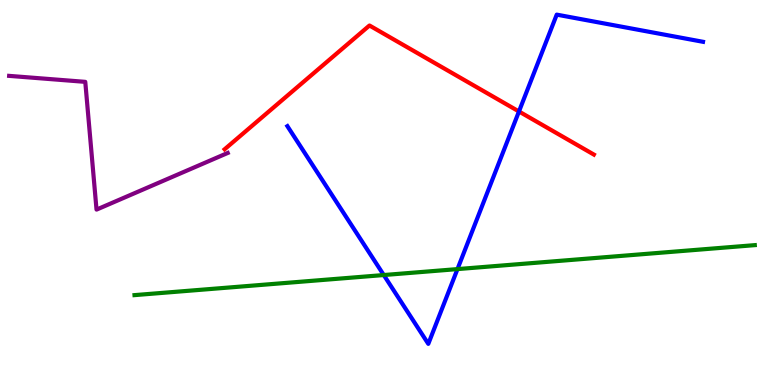[{'lines': ['blue', 'red'], 'intersections': [{'x': 6.7, 'y': 7.1}]}, {'lines': ['green', 'red'], 'intersections': []}, {'lines': ['purple', 'red'], 'intersections': []}, {'lines': ['blue', 'green'], 'intersections': [{'x': 4.95, 'y': 2.86}, {'x': 5.9, 'y': 3.01}]}, {'lines': ['blue', 'purple'], 'intersections': []}, {'lines': ['green', 'purple'], 'intersections': []}]